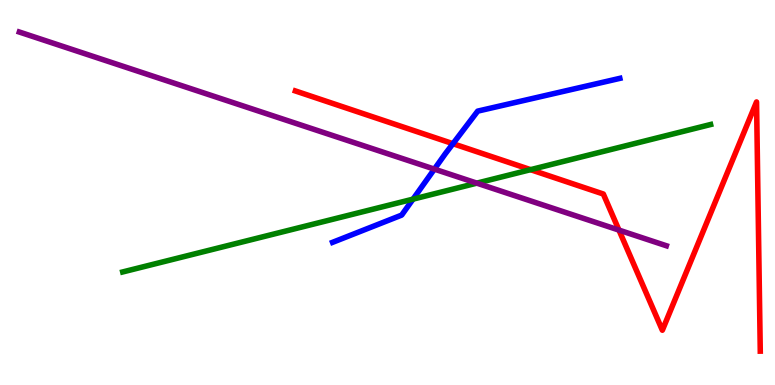[{'lines': ['blue', 'red'], 'intersections': [{'x': 5.84, 'y': 6.27}]}, {'lines': ['green', 'red'], 'intersections': [{'x': 6.85, 'y': 5.59}]}, {'lines': ['purple', 'red'], 'intersections': [{'x': 7.99, 'y': 4.02}]}, {'lines': ['blue', 'green'], 'intersections': [{'x': 5.33, 'y': 4.83}]}, {'lines': ['blue', 'purple'], 'intersections': [{'x': 5.6, 'y': 5.61}]}, {'lines': ['green', 'purple'], 'intersections': [{'x': 6.15, 'y': 5.24}]}]